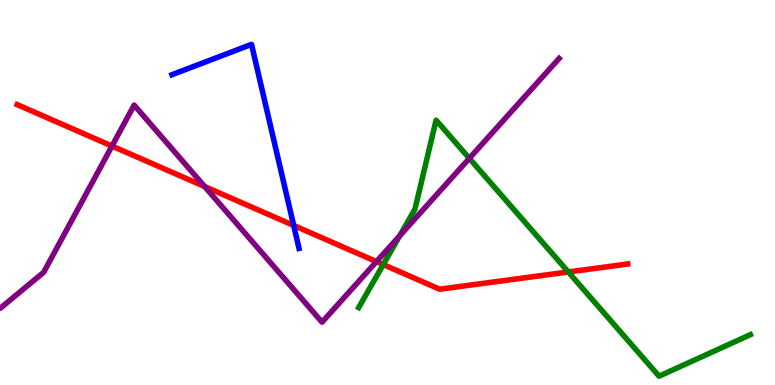[{'lines': ['blue', 'red'], 'intersections': [{'x': 3.79, 'y': 4.14}]}, {'lines': ['green', 'red'], 'intersections': [{'x': 4.95, 'y': 3.13}, {'x': 7.33, 'y': 2.94}]}, {'lines': ['purple', 'red'], 'intersections': [{'x': 1.45, 'y': 6.21}, {'x': 2.64, 'y': 5.16}, {'x': 4.86, 'y': 3.2}]}, {'lines': ['blue', 'green'], 'intersections': []}, {'lines': ['blue', 'purple'], 'intersections': []}, {'lines': ['green', 'purple'], 'intersections': [{'x': 5.16, 'y': 3.88}, {'x': 6.06, 'y': 5.89}]}]